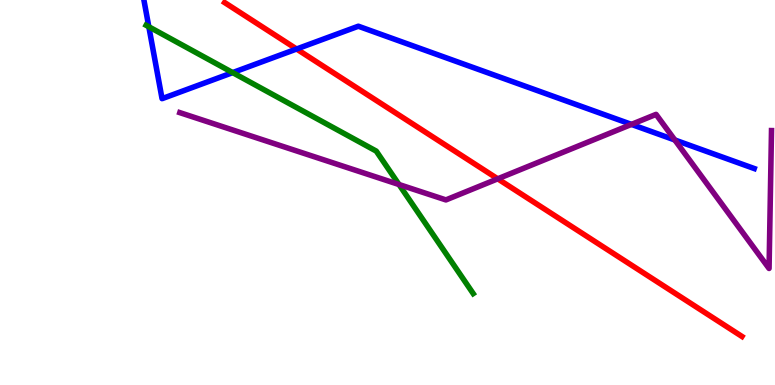[{'lines': ['blue', 'red'], 'intersections': [{'x': 3.83, 'y': 8.73}]}, {'lines': ['green', 'red'], 'intersections': []}, {'lines': ['purple', 'red'], 'intersections': [{'x': 6.42, 'y': 5.36}]}, {'lines': ['blue', 'green'], 'intersections': [{'x': 1.92, 'y': 9.3}, {'x': 3.0, 'y': 8.11}]}, {'lines': ['blue', 'purple'], 'intersections': [{'x': 8.15, 'y': 6.77}, {'x': 8.71, 'y': 6.36}]}, {'lines': ['green', 'purple'], 'intersections': [{'x': 5.15, 'y': 5.21}]}]